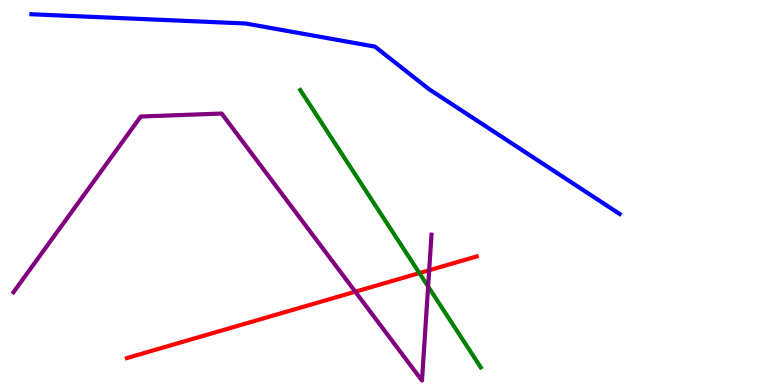[{'lines': ['blue', 'red'], 'intersections': []}, {'lines': ['green', 'red'], 'intersections': [{'x': 5.41, 'y': 2.91}]}, {'lines': ['purple', 'red'], 'intersections': [{'x': 4.58, 'y': 2.42}, {'x': 5.54, 'y': 2.98}]}, {'lines': ['blue', 'green'], 'intersections': []}, {'lines': ['blue', 'purple'], 'intersections': []}, {'lines': ['green', 'purple'], 'intersections': [{'x': 5.52, 'y': 2.56}]}]